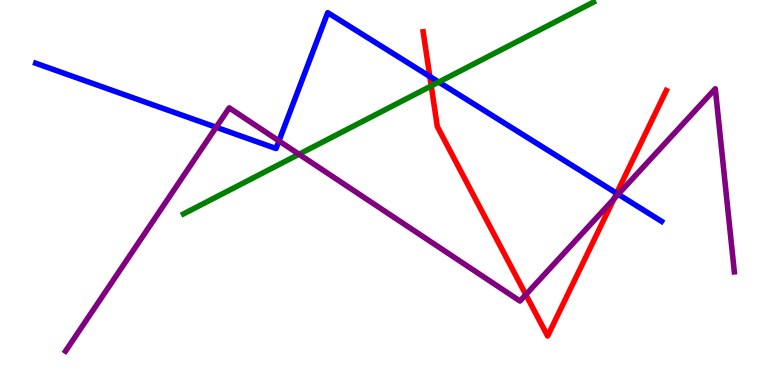[{'lines': ['blue', 'red'], 'intersections': [{'x': 5.55, 'y': 8.01}, {'x': 7.96, 'y': 4.98}]}, {'lines': ['green', 'red'], 'intersections': [{'x': 5.56, 'y': 7.77}]}, {'lines': ['purple', 'red'], 'intersections': [{'x': 6.79, 'y': 2.35}, {'x': 7.92, 'y': 4.83}]}, {'lines': ['blue', 'green'], 'intersections': [{'x': 5.66, 'y': 7.87}]}, {'lines': ['blue', 'purple'], 'intersections': [{'x': 2.79, 'y': 6.69}, {'x': 3.6, 'y': 6.34}, {'x': 7.98, 'y': 4.95}]}, {'lines': ['green', 'purple'], 'intersections': [{'x': 3.86, 'y': 5.99}]}]